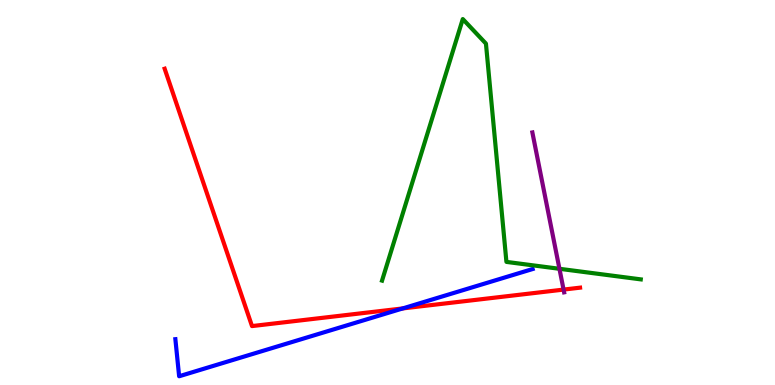[{'lines': ['blue', 'red'], 'intersections': [{'x': 5.2, 'y': 1.99}]}, {'lines': ['green', 'red'], 'intersections': []}, {'lines': ['purple', 'red'], 'intersections': [{'x': 7.27, 'y': 2.48}]}, {'lines': ['blue', 'green'], 'intersections': []}, {'lines': ['blue', 'purple'], 'intersections': []}, {'lines': ['green', 'purple'], 'intersections': [{'x': 7.22, 'y': 3.02}]}]